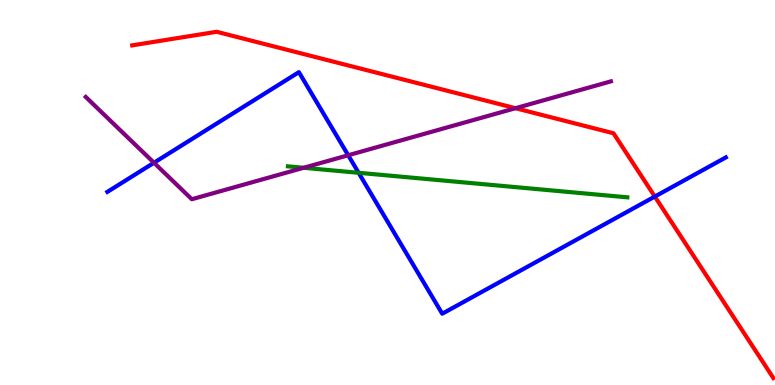[{'lines': ['blue', 'red'], 'intersections': [{'x': 8.45, 'y': 4.89}]}, {'lines': ['green', 'red'], 'intersections': []}, {'lines': ['purple', 'red'], 'intersections': [{'x': 6.65, 'y': 7.19}]}, {'lines': ['blue', 'green'], 'intersections': [{'x': 4.63, 'y': 5.51}]}, {'lines': ['blue', 'purple'], 'intersections': [{'x': 1.99, 'y': 5.77}, {'x': 4.49, 'y': 5.97}]}, {'lines': ['green', 'purple'], 'intersections': [{'x': 3.92, 'y': 5.64}]}]